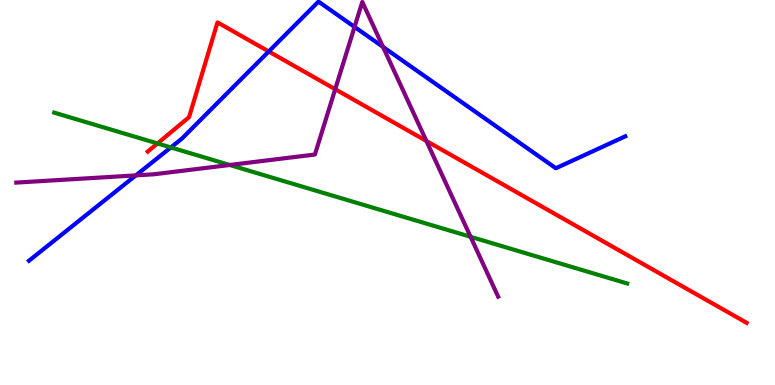[{'lines': ['blue', 'red'], 'intersections': [{'x': 3.47, 'y': 8.66}]}, {'lines': ['green', 'red'], 'intersections': [{'x': 2.03, 'y': 6.27}]}, {'lines': ['purple', 'red'], 'intersections': [{'x': 4.33, 'y': 7.68}, {'x': 5.5, 'y': 6.34}]}, {'lines': ['blue', 'green'], 'intersections': [{'x': 2.2, 'y': 6.17}]}, {'lines': ['blue', 'purple'], 'intersections': [{'x': 1.75, 'y': 5.44}, {'x': 4.57, 'y': 9.3}, {'x': 4.94, 'y': 8.78}]}, {'lines': ['green', 'purple'], 'intersections': [{'x': 2.96, 'y': 5.71}, {'x': 6.07, 'y': 3.85}]}]